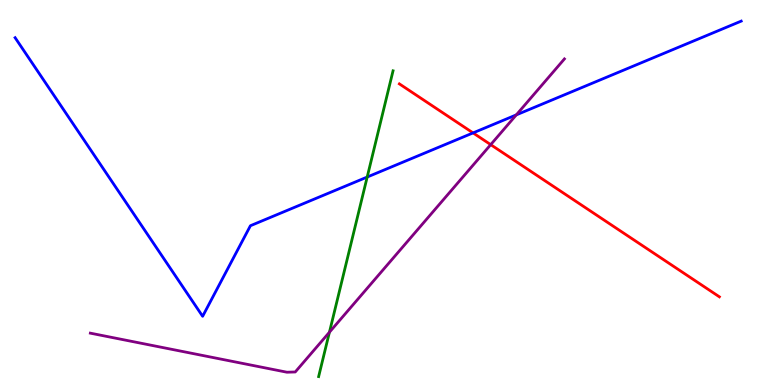[{'lines': ['blue', 'red'], 'intersections': [{'x': 6.1, 'y': 6.55}]}, {'lines': ['green', 'red'], 'intersections': []}, {'lines': ['purple', 'red'], 'intersections': [{'x': 6.33, 'y': 6.24}]}, {'lines': ['blue', 'green'], 'intersections': [{'x': 4.74, 'y': 5.4}]}, {'lines': ['blue', 'purple'], 'intersections': [{'x': 6.66, 'y': 7.02}]}, {'lines': ['green', 'purple'], 'intersections': [{'x': 4.25, 'y': 1.37}]}]